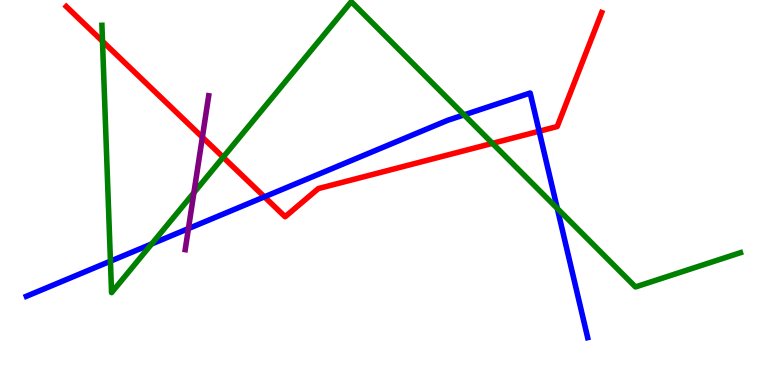[{'lines': ['blue', 'red'], 'intersections': [{'x': 3.41, 'y': 4.89}, {'x': 6.96, 'y': 6.59}]}, {'lines': ['green', 'red'], 'intersections': [{'x': 1.32, 'y': 8.93}, {'x': 2.88, 'y': 5.92}, {'x': 6.35, 'y': 6.28}]}, {'lines': ['purple', 'red'], 'intersections': [{'x': 2.61, 'y': 6.44}]}, {'lines': ['blue', 'green'], 'intersections': [{'x': 1.42, 'y': 3.22}, {'x': 1.96, 'y': 3.66}, {'x': 5.99, 'y': 7.02}, {'x': 7.19, 'y': 4.59}]}, {'lines': ['blue', 'purple'], 'intersections': [{'x': 2.43, 'y': 4.06}]}, {'lines': ['green', 'purple'], 'intersections': [{'x': 2.5, 'y': 5.0}]}]